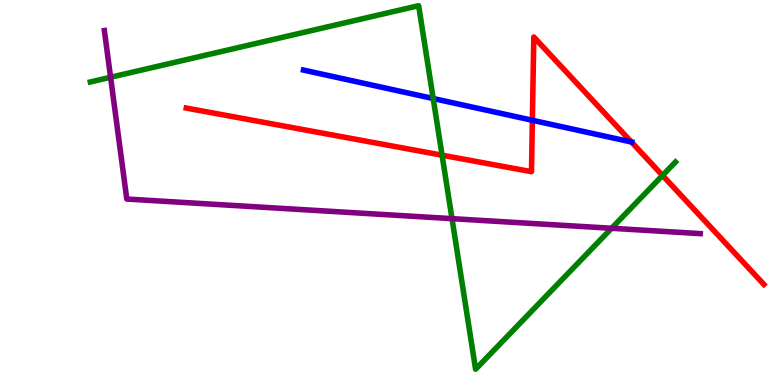[{'lines': ['blue', 'red'], 'intersections': [{'x': 6.87, 'y': 6.88}, {'x': 8.15, 'y': 6.31}]}, {'lines': ['green', 'red'], 'intersections': [{'x': 5.7, 'y': 5.97}, {'x': 8.55, 'y': 5.44}]}, {'lines': ['purple', 'red'], 'intersections': []}, {'lines': ['blue', 'green'], 'intersections': [{'x': 5.59, 'y': 7.44}]}, {'lines': ['blue', 'purple'], 'intersections': []}, {'lines': ['green', 'purple'], 'intersections': [{'x': 1.43, 'y': 7.99}, {'x': 5.83, 'y': 4.32}, {'x': 7.89, 'y': 4.07}]}]